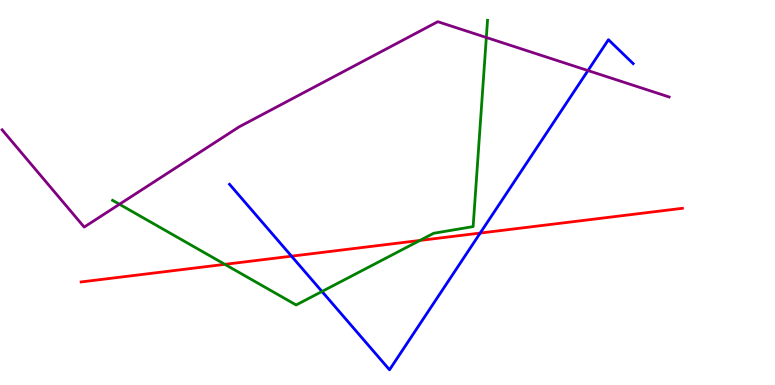[{'lines': ['blue', 'red'], 'intersections': [{'x': 3.76, 'y': 3.35}, {'x': 6.2, 'y': 3.95}]}, {'lines': ['green', 'red'], 'intersections': [{'x': 2.9, 'y': 3.13}, {'x': 5.42, 'y': 3.75}]}, {'lines': ['purple', 'red'], 'intersections': []}, {'lines': ['blue', 'green'], 'intersections': [{'x': 4.15, 'y': 2.43}]}, {'lines': ['blue', 'purple'], 'intersections': [{'x': 7.59, 'y': 8.17}]}, {'lines': ['green', 'purple'], 'intersections': [{'x': 1.54, 'y': 4.69}, {'x': 6.28, 'y': 9.03}]}]